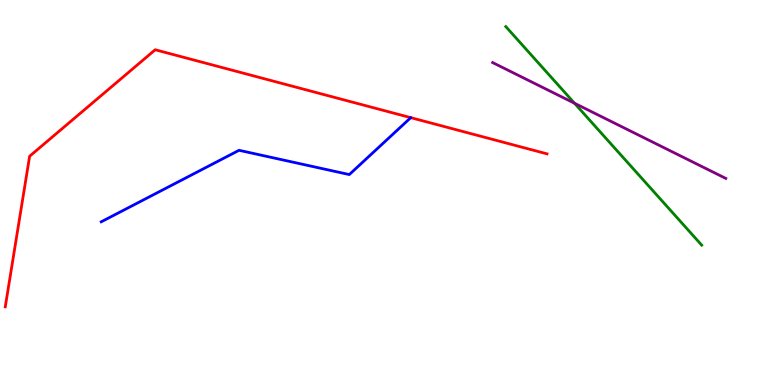[{'lines': ['blue', 'red'], 'intersections': []}, {'lines': ['green', 'red'], 'intersections': []}, {'lines': ['purple', 'red'], 'intersections': []}, {'lines': ['blue', 'green'], 'intersections': []}, {'lines': ['blue', 'purple'], 'intersections': []}, {'lines': ['green', 'purple'], 'intersections': [{'x': 7.41, 'y': 7.32}]}]